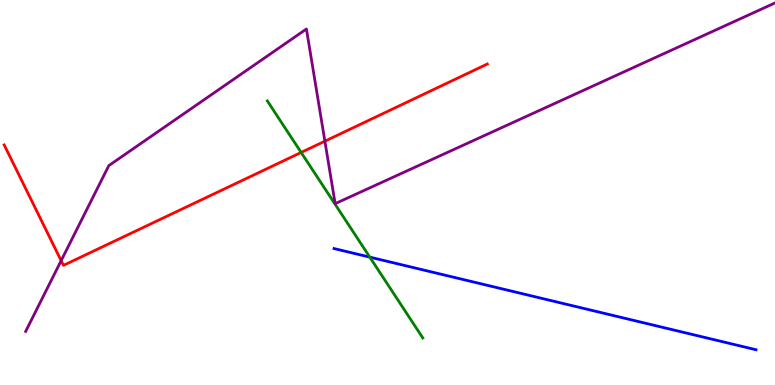[{'lines': ['blue', 'red'], 'intersections': []}, {'lines': ['green', 'red'], 'intersections': [{'x': 3.89, 'y': 6.04}]}, {'lines': ['purple', 'red'], 'intersections': [{'x': 0.789, 'y': 3.23}, {'x': 4.19, 'y': 6.33}]}, {'lines': ['blue', 'green'], 'intersections': [{'x': 4.77, 'y': 3.32}]}, {'lines': ['blue', 'purple'], 'intersections': []}, {'lines': ['green', 'purple'], 'intersections': []}]